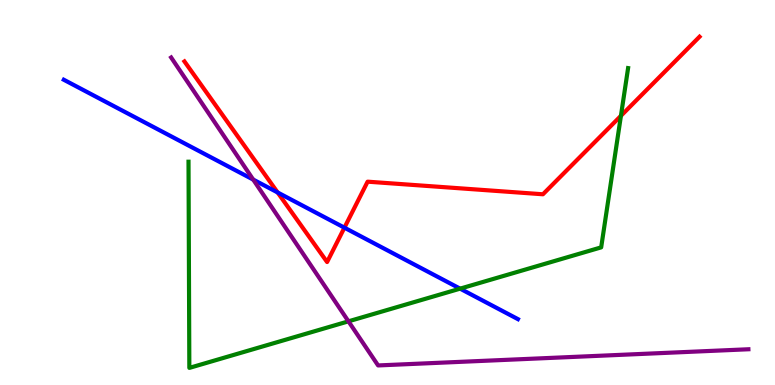[{'lines': ['blue', 'red'], 'intersections': [{'x': 3.58, 'y': 5.0}, {'x': 4.44, 'y': 4.09}]}, {'lines': ['green', 'red'], 'intersections': [{'x': 8.01, 'y': 6.99}]}, {'lines': ['purple', 'red'], 'intersections': []}, {'lines': ['blue', 'green'], 'intersections': [{'x': 5.94, 'y': 2.5}]}, {'lines': ['blue', 'purple'], 'intersections': [{'x': 3.27, 'y': 5.34}]}, {'lines': ['green', 'purple'], 'intersections': [{'x': 4.5, 'y': 1.65}]}]